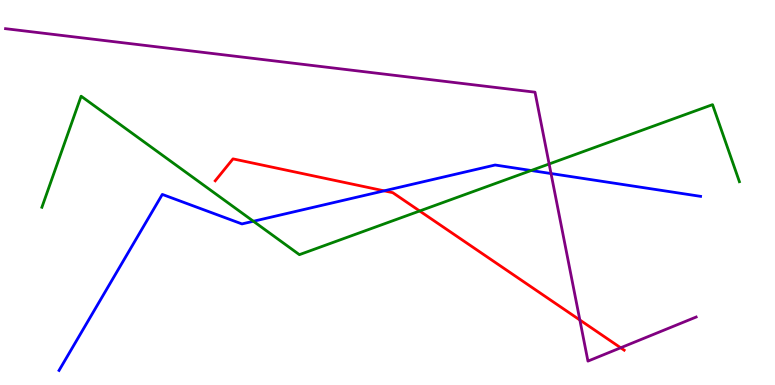[{'lines': ['blue', 'red'], 'intersections': [{'x': 4.96, 'y': 5.04}]}, {'lines': ['green', 'red'], 'intersections': [{'x': 5.42, 'y': 4.52}]}, {'lines': ['purple', 'red'], 'intersections': [{'x': 7.48, 'y': 1.69}, {'x': 8.01, 'y': 0.967}]}, {'lines': ['blue', 'green'], 'intersections': [{'x': 3.27, 'y': 4.25}, {'x': 6.85, 'y': 5.57}]}, {'lines': ['blue', 'purple'], 'intersections': [{'x': 7.11, 'y': 5.49}]}, {'lines': ['green', 'purple'], 'intersections': [{'x': 7.09, 'y': 5.74}]}]